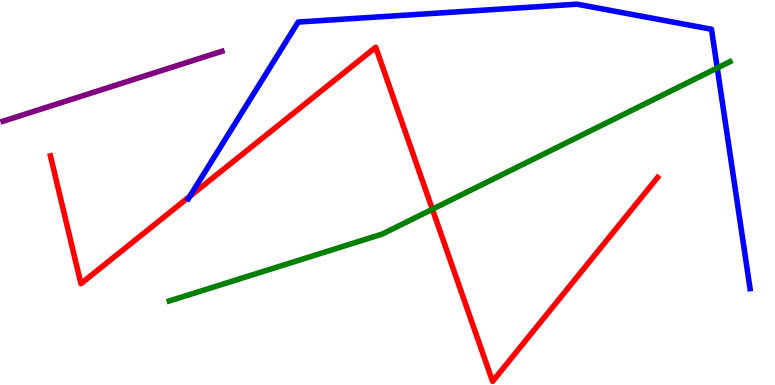[{'lines': ['blue', 'red'], 'intersections': [{'x': 2.45, 'y': 4.9}]}, {'lines': ['green', 'red'], 'intersections': [{'x': 5.58, 'y': 4.57}]}, {'lines': ['purple', 'red'], 'intersections': []}, {'lines': ['blue', 'green'], 'intersections': [{'x': 9.25, 'y': 8.23}]}, {'lines': ['blue', 'purple'], 'intersections': []}, {'lines': ['green', 'purple'], 'intersections': []}]